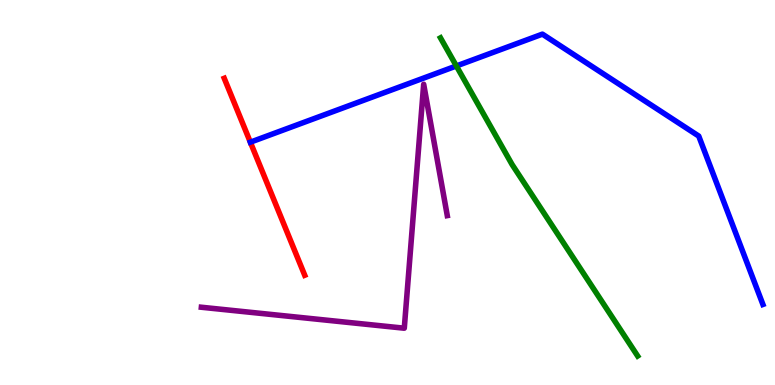[{'lines': ['blue', 'red'], 'intersections': [{'x': 3.23, 'y': 6.31}]}, {'lines': ['green', 'red'], 'intersections': []}, {'lines': ['purple', 'red'], 'intersections': []}, {'lines': ['blue', 'green'], 'intersections': [{'x': 5.89, 'y': 8.29}]}, {'lines': ['blue', 'purple'], 'intersections': []}, {'lines': ['green', 'purple'], 'intersections': []}]